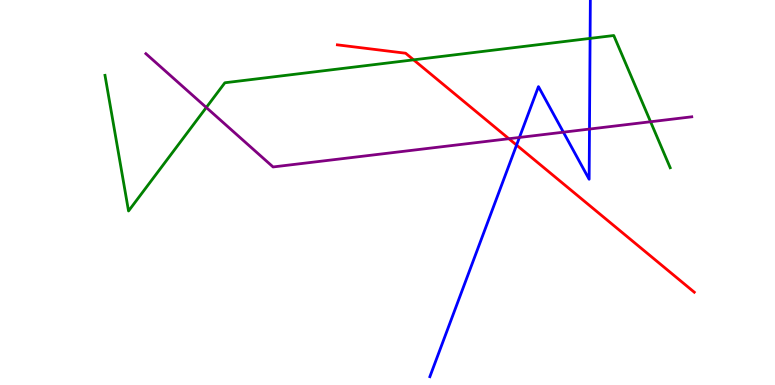[{'lines': ['blue', 'red'], 'intersections': [{'x': 6.67, 'y': 6.23}]}, {'lines': ['green', 'red'], 'intersections': [{'x': 5.34, 'y': 8.45}]}, {'lines': ['purple', 'red'], 'intersections': [{'x': 6.57, 'y': 6.4}]}, {'lines': ['blue', 'green'], 'intersections': [{'x': 7.61, 'y': 9.0}]}, {'lines': ['blue', 'purple'], 'intersections': [{'x': 6.7, 'y': 6.43}, {'x': 7.27, 'y': 6.57}, {'x': 7.61, 'y': 6.65}]}, {'lines': ['green', 'purple'], 'intersections': [{'x': 2.66, 'y': 7.21}, {'x': 8.39, 'y': 6.84}]}]